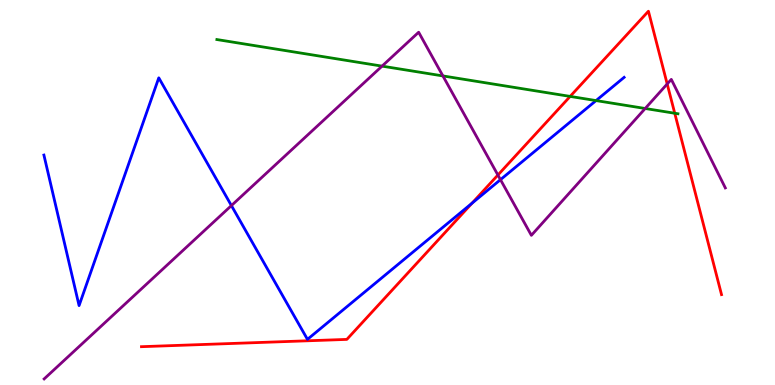[{'lines': ['blue', 'red'], 'intersections': [{'x': 6.09, 'y': 4.72}]}, {'lines': ['green', 'red'], 'intersections': [{'x': 7.36, 'y': 7.5}, {'x': 8.71, 'y': 7.06}]}, {'lines': ['purple', 'red'], 'intersections': [{'x': 6.42, 'y': 5.45}, {'x': 8.61, 'y': 7.82}]}, {'lines': ['blue', 'green'], 'intersections': [{'x': 7.69, 'y': 7.39}]}, {'lines': ['blue', 'purple'], 'intersections': [{'x': 2.99, 'y': 4.66}, {'x': 6.46, 'y': 5.33}]}, {'lines': ['green', 'purple'], 'intersections': [{'x': 4.93, 'y': 8.28}, {'x': 5.71, 'y': 8.03}, {'x': 8.33, 'y': 7.18}]}]